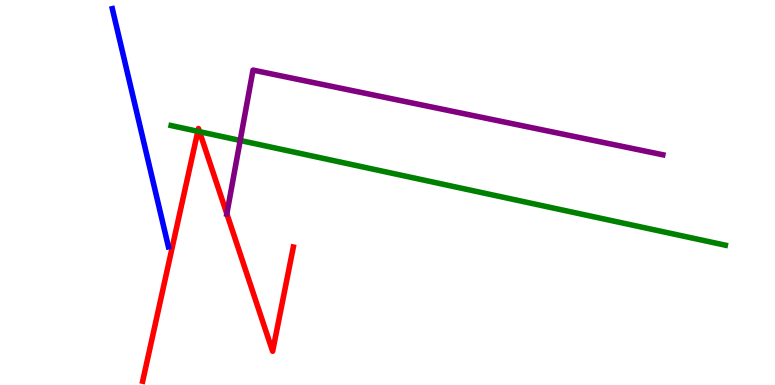[{'lines': ['blue', 'red'], 'intersections': []}, {'lines': ['green', 'red'], 'intersections': [{'x': 2.55, 'y': 6.59}, {'x': 2.57, 'y': 6.58}]}, {'lines': ['purple', 'red'], 'intersections': [{'x': 2.93, 'y': 4.45}]}, {'lines': ['blue', 'green'], 'intersections': []}, {'lines': ['blue', 'purple'], 'intersections': []}, {'lines': ['green', 'purple'], 'intersections': [{'x': 3.1, 'y': 6.35}]}]